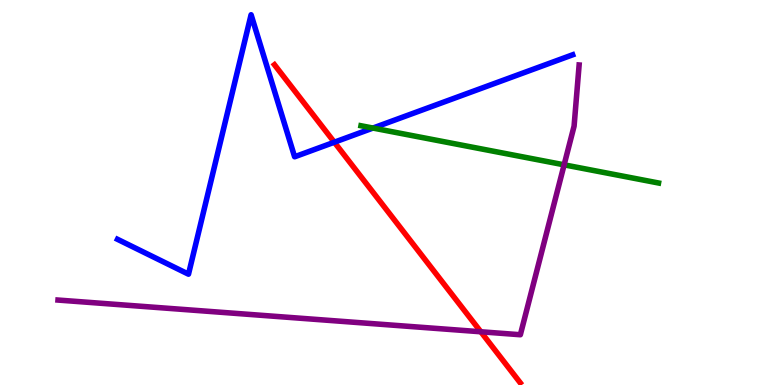[{'lines': ['blue', 'red'], 'intersections': [{'x': 4.31, 'y': 6.31}]}, {'lines': ['green', 'red'], 'intersections': []}, {'lines': ['purple', 'red'], 'intersections': [{'x': 6.2, 'y': 1.38}]}, {'lines': ['blue', 'green'], 'intersections': [{'x': 4.81, 'y': 6.67}]}, {'lines': ['blue', 'purple'], 'intersections': []}, {'lines': ['green', 'purple'], 'intersections': [{'x': 7.28, 'y': 5.72}]}]